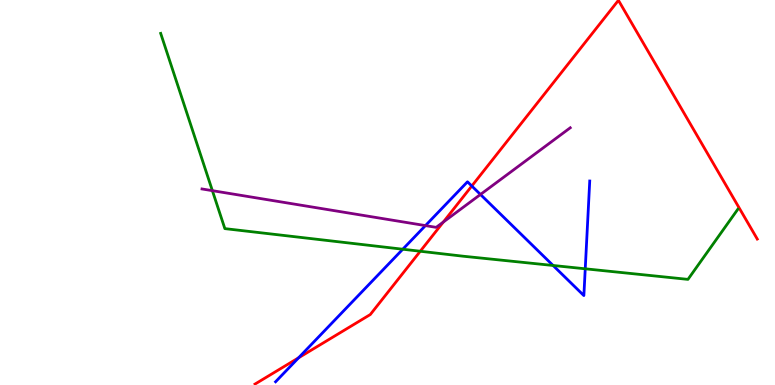[{'lines': ['blue', 'red'], 'intersections': [{'x': 3.85, 'y': 0.707}, {'x': 6.09, 'y': 5.17}]}, {'lines': ['green', 'red'], 'intersections': [{'x': 5.42, 'y': 3.47}]}, {'lines': ['purple', 'red'], 'intersections': [{'x': 5.72, 'y': 4.23}]}, {'lines': ['blue', 'green'], 'intersections': [{'x': 5.2, 'y': 3.53}, {'x': 7.14, 'y': 3.1}, {'x': 7.55, 'y': 3.02}]}, {'lines': ['blue', 'purple'], 'intersections': [{'x': 5.49, 'y': 4.14}, {'x': 6.2, 'y': 4.95}]}, {'lines': ['green', 'purple'], 'intersections': [{'x': 2.74, 'y': 5.05}]}]